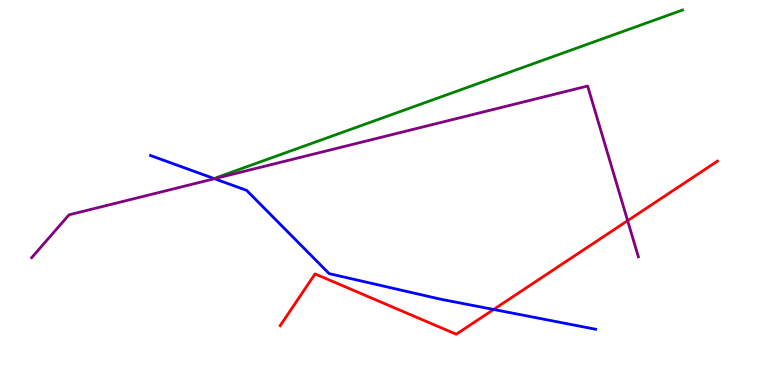[{'lines': ['blue', 'red'], 'intersections': [{'x': 6.37, 'y': 1.96}]}, {'lines': ['green', 'red'], 'intersections': []}, {'lines': ['purple', 'red'], 'intersections': [{'x': 8.1, 'y': 4.27}]}, {'lines': ['blue', 'green'], 'intersections': []}, {'lines': ['blue', 'purple'], 'intersections': [{'x': 2.77, 'y': 5.36}]}, {'lines': ['green', 'purple'], 'intersections': []}]